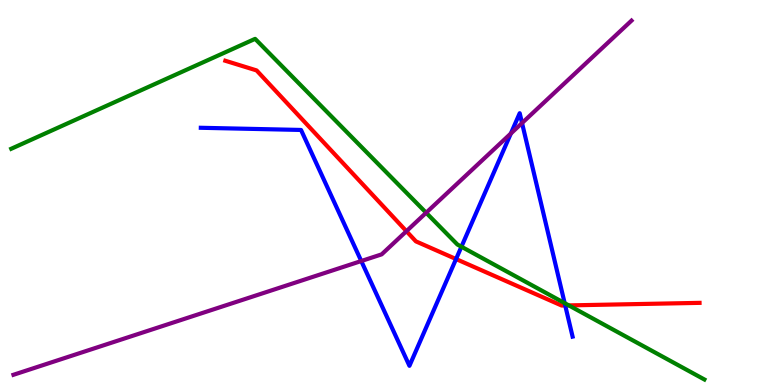[{'lines': ['blue', 'red'], 'intersections': [{'x': 5.88, 'y': 3.27}, {'x': 7.29, 'y': 2.07}]}, {'lines': ['green', 'red'], 'intersections': [{'x': 7.34, 'y': 2.07}]}, {'lines': ['purple', 'red'], 'intersections': [{'x': 5.24, 'y': 3.99}]}, {'lines': ['blue', 'green'], 'intersections': [{'x': 5.95, 'y': 3.59}, {'x': 7.29, 'y': 2.13}]}, {'lines': ['blue', 'purple'], 'intersections': [{'x': 4.66, 'y': 3.22}, {'x': 6.59, 'y': 6.53}, {'x': 6.74, 'y': 6.8}]}, {'lines': ['green', 'purple'], 'intersections': [{'x': 5.5, 'y': 4.47}]}]